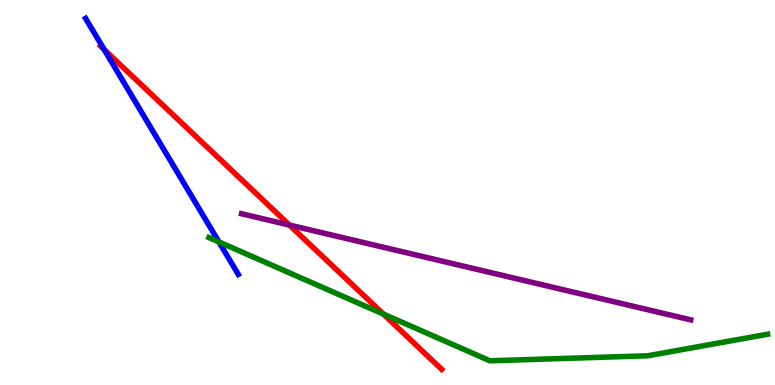[{'lines': ['blue', 'red'], 'intersections': [{'x': 1.34, 'y': 8.71}]}, {'lines': ['green', 'red'], 'intersections': [{'x': 4.95, 'y': 1.84}]}, {'lines': ['purple', 'red'], 'intersections': [{'x': 3.73, 'y': 4.15}]}, {'lines': ['blue', 'green'], 'intersections': [{'x': 2.82, 'y': 3.72}]}, {'lines': ['blue', 'purple'], 'intersections': []}, {'lines': ['green', 'purple'], 'intersections': []}]